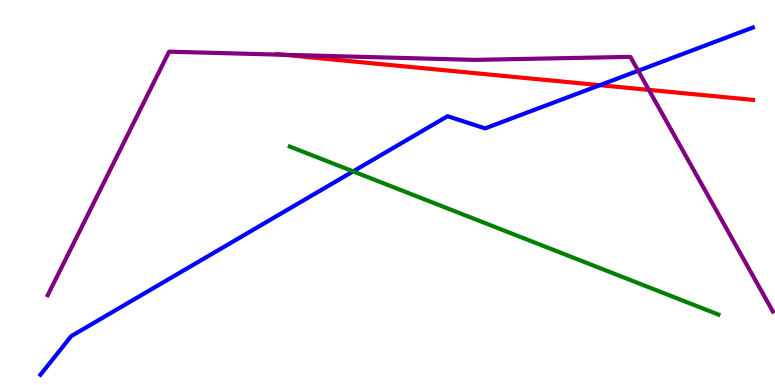[{'lines': ['blue', 'red'], 'intersections': [{'x': 7.74, 'y': 7.79}]}, {'lines': ['green', 'red'], 'intersections': []}, {'lines': ['purple', 'red'], 'intersections': [{'x': 3.66, 'y': 8.58}, {'x': 8.37, 'y': 7.67}]}, {'lines': ['blue', 'green'], 'intersections': [{'x': 4.56, 'y': 5.55}]}, {'lines': ['blue', 'purple'], 'intersections': [{'x': 8.23, 'y': 8.16}]}, {'lines': ['green', 'purple'], 'intersections': []}]